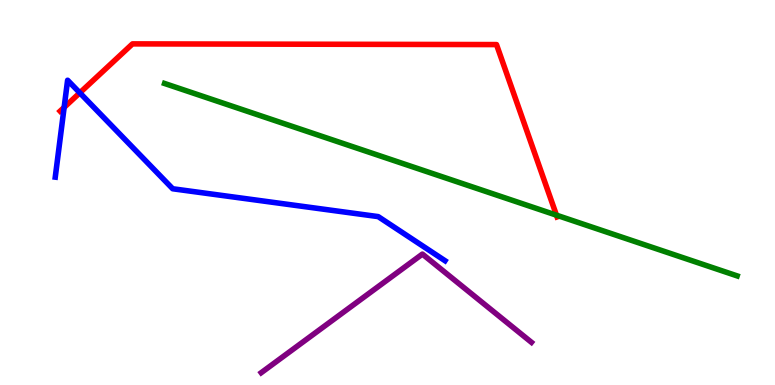[{'lines': ['blue', 'red'], 'intersections': [{'x': 0.828, 'y': 7.21}, {'x': 1.03, 'y': 7.59}]}, {'lines': ['green', 'red'], 'intersections': [{'x': 7.18, 'y': 4.41}]}, {'lines': ['purple', 'red'], 'intersections': []}, {'lines': ['blue', 'green'], 'intersections': []}, {'lines': ['blue', 'purple'], 'intersections': []}, {'lines': ['green', 'purple'], 'intersections': []}]